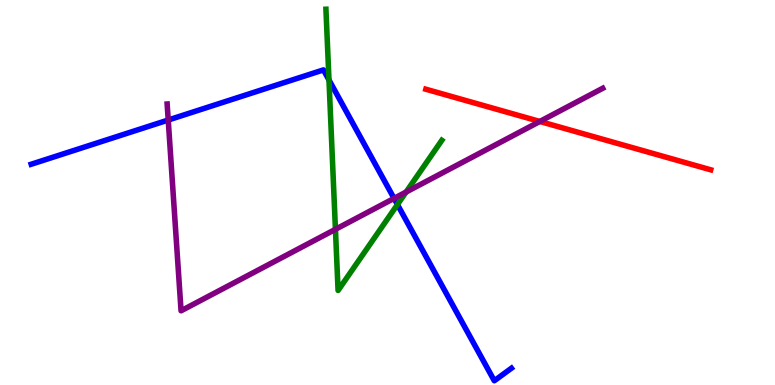[{'lines': ['blue', 'red'], 'intersections': []}, {'lines': ['green', 'red'], 'intersections': []}, {'lines': ['purple', 'red'], 'intersections': [{'x': 6.97, 'y': 6.85}]}, {'lines': ['blue', 'green'], 'intersections': [{'x': 4.24, 'y': 7.92}, {'x': 5.13, 'y': 4.69}]}, {'lines': ['blue', 'purple'], 'intersections': [{'x': 2.17, 'y': 6.88}, {'x': 5.08, 'y': 4.85}]}, {'lines': ['green', 'purple'], 'intersections': [{'x': 4.33, 'y': 4.04}, {'x': 5.24, 'y': 5.01}]}]